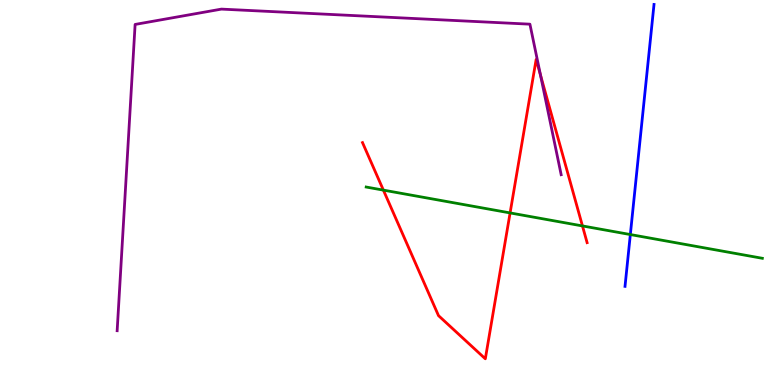[{'lines': ['blue', 'red'], 'intersections': []}, {'lines': ['green', 'red'], 'intersections': [{'x': 4.95, 'y': 5.06}, {'x': 6.58, 'y': 4.47}, {'x': 7.52, 'y': 4.13}]}, {'lines': ['purple', 'red'], 'intersections': [{'x': 6.97, 'y': 8.05}]}, {'lines': ['blue', 'green'], 'intersections': [{'x': 8.13, 'y': 3.91}]}, {'lines': ['blue', 'purple'], 'intersections': []}, {'lines': ['green', 'purple'], 'intersections': []}]